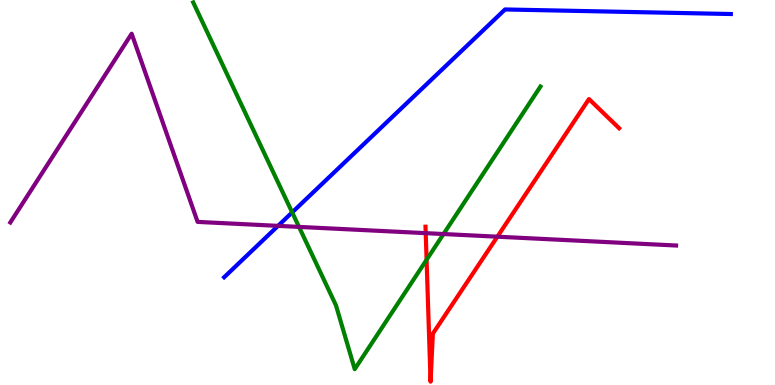[{'lines': ['blue', 'red'], 'intersections': []}, {'lines': ['green', 'red'], 'intersections': [{'x': 5.5, 'y': 3.25}]}, {'lines': ['purple', 'red'], 'intersections': [{'x': 5.49, 'y': 3.94}, {'x': 6.42, 'y': 3.85}]}, {'lines': ['blue', 'green'], 'intersections': [{'x': 3.77, 'y': 4.48}]}, {'lines': ['blue', 'purple'], 'intersections': [{'x': 3.59, 'y': 4.13}]}, {'lines': ['green', 'purple'], 'intersections': [{'x': 3.86, 'y': 4.11}, {'x': 5.72, 'y': 3.92}]}]